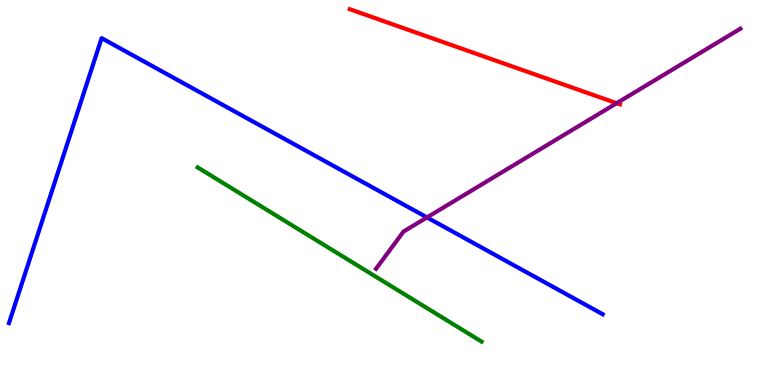[{'lines': ['blue', 'red'], 'intersections': []}, {'lines': ['green', 'red'], 'intersections': []}, {'lines': ['purple', 'red'], 'intersections': [{'x': 7.96, 'y': 7.32}]}, {'lines': ['blue', 'green'], 'intersections': []}, {'lines': ['blue', 'purple'], 'intersections': [{'x': 5.51, 'y': 4.35}]}, {'lines': ['green', 'purple'], 'intersections': []}]